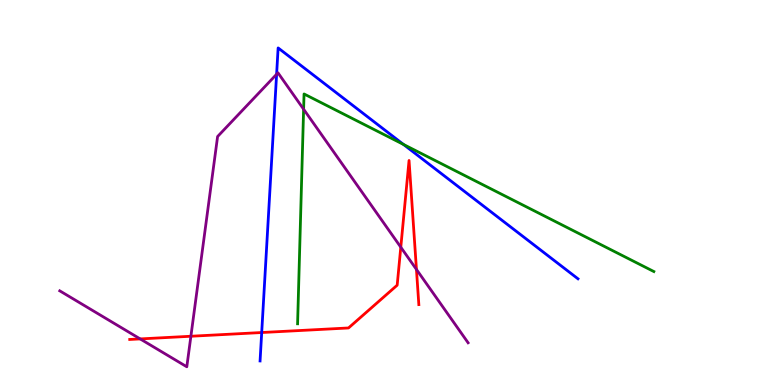[{'lines': ['blue', 'red'], 'intersections': [{'x': 3.38, 'y': 1.36}]}, {'lines': ['green', 'red'], 'intersections': []}, {'lines': ['purple', 'red'], 'intersections': [{'x': 1.81, 'y': 1.2}, {'x': 2.46, 'y': 1.27}, {'x': 5.17, 'y': 3.58}, {'x': 5.37, 'y': 3.0}]}, {'lines': ['blue', 'green'], 'intersections': [{'x': 5.21, 'y': 6.25}]}, {'lines': ['blue', 'purple'], 'intersections': [{'x': 3.57, 'y': 8.07}]}, {'lines': ['green', 'purple'], 'intersections': [{'x': 3.92, 'y': 7.16}]}]